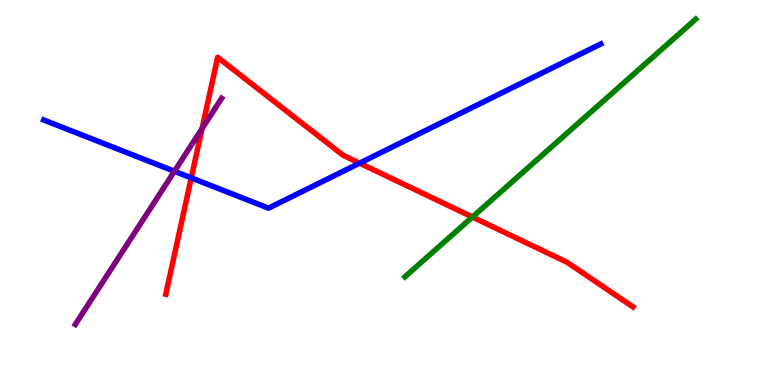[{'lines': ['blue', 'red'], 'intersections': [{'x': 2.47, 'y': 5.38}, {'x': 4.64, 'y': 5.76}]}, {'lines': ['green', 'red'], 'intersections': [{'x': 6.1, 'y': 4.36}]}, {'lines': ['purple', 'red'], 'intersections': [{'x': 2.61, 'y': 6.66}]}, {'lines': ['blue', 'green'], 'intersections': []}, {'lines': ['blue', 'purple'], 'intersections': [{'x': 2.25, 'y': 5.55}]}, {'lines': ['green', 'purple'], 'intersections': []}]